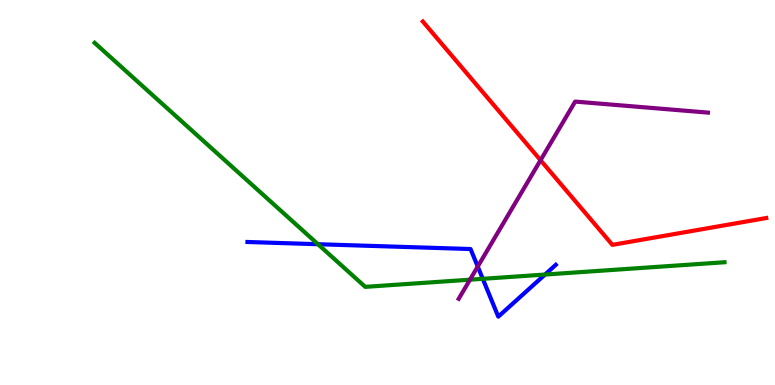[{'lines': ['blue', 'red'], 'intersections': []}, {'lines': ['green', 'red'], 'intersections': []}, {'lines': ['purple', 'red'], 'intersections': [{'x': 6.97, 'y': 5.84}]}, {'lines': ['blue', 'green'], 'intersections': [{'x': 4.1, 'y': 3.66}, {'x': 6.23, 'y': 2.76}, {'x': 7.03, 'y': 2.87}]}, {'lines': ['blue', 'purple'], 'intersections': [{'x': 6.16, 'y': 3.08}]}, {'lines': ['green', 'purple'], 'intersections': [{'x': 6.06, 'y': 2.74}]}]